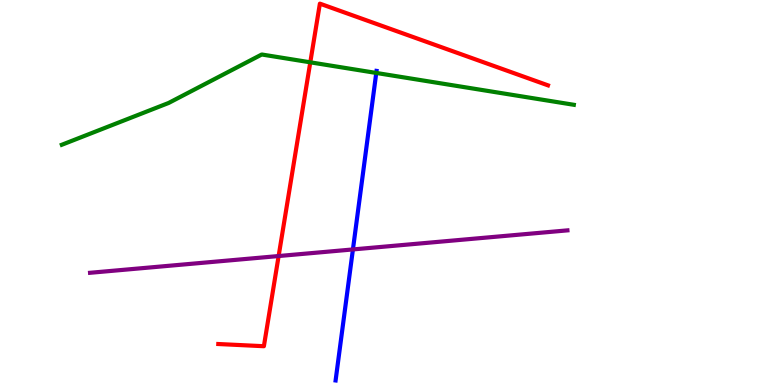[{'lines': ['blue', 'red'], 'intersections': []}, {'lines': ['green', 'red'], 'intersections': [{'x': 4.0, 'y': 8.38}]}, {'lines': ['purple', 'red'], 'intersections': [{'x': 3.6, 'y': 3.35}]}, {'lines': ['blue', 'green'], 'intersections': [{'x': 4.85, 'y': 8.11}]}, {'lines': ['blue', 'purple'], 'intersections': [{'x': 4.55, 'y': 3.52}]}, {'lines': ['green', 'purple'], 'intersections': []}]